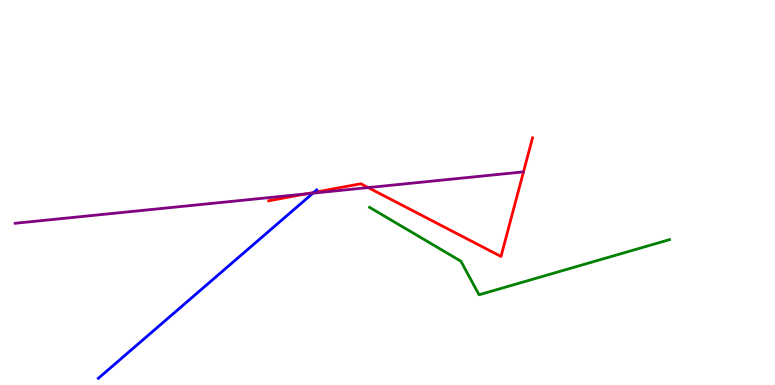[{'lines': ['blue', 'red'], 'intersections': [{'x': 4.05, 'y': 5.0}]}, {'lines': ['green', 'red'], 'intersections': []}, {'lines': ['purple', 'red'], 'intersections': [{'x': 3.95, 'y': 4.96}, {'x': 4.75, 'y': 5.13}]}, {'lines': ['blue', 'green'], 'intersections': []}, {'lines': ['blue', 'purple'], 'intersections': [{'x': 4.04, 'y': 4.98}]}, {'lines': ['green', 'purple'], 'intersections': []}]